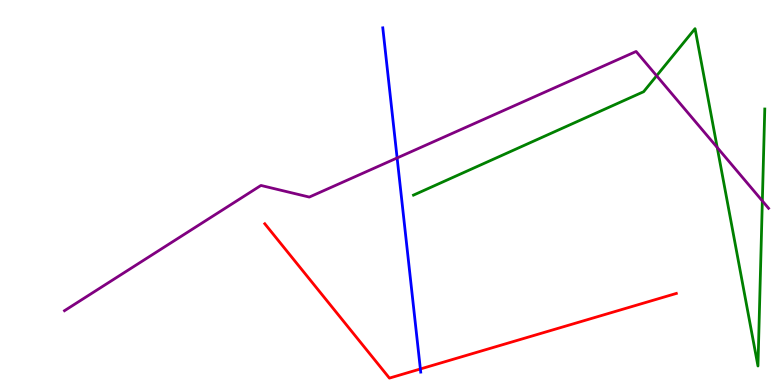[{'lines': ['blue', 'red'], 'intersections': [{'x': 5.42, 'y': 0.416}]}, {'lines': ['green', 'red'], 'intersections': []}, {'lines': ['purple', 'red'], 'intersections': []}, {'lines': ['blue', 'green'], 'intersections': []}, {'lines': ['blue', 'purple'], 'intersections': [{'x': 5.12, 'y': 5.9}]}, {'lines': ['green', 'purple'], 'intersections': [{'x': 8.47, 'y': 8.03}, {'x': 9.25, 'y': 6.17}, {'x': 9.84, 'y': 4.78}]}]